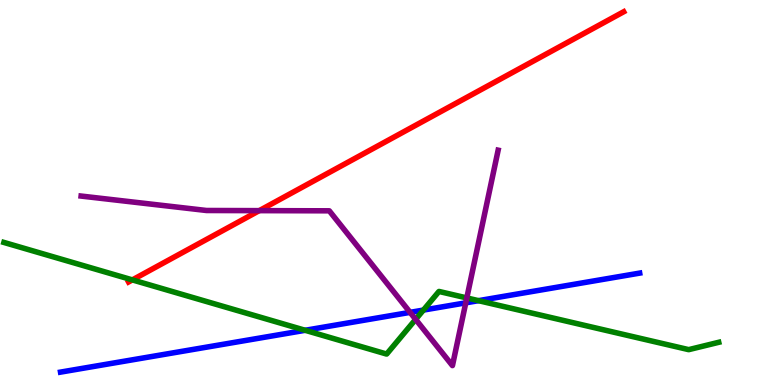[{'lines': ['blue', 'red'], 'intersections': []}, {'lines': ['green', 'red'], 'intersections': [{'x': 1.71, 'y': 2.73}]}, {'lines': ['purple', 'red'], 'intersections': [{'x': 3.35, 'y': 4.53}]}, {'lines': ['blue', 'green'], 'intersections': [{'x': 3.94, 'y': 1.42}, {'x': 5.46, 'y': 1.95}, {'x': 6.17, 'y': 2.19}]}, {'lines': ['blue', 'purple'], 'intersections': [{'x': 5.29, 'y': 1.89}, {'x': 6.01, 'y': 2.13}]}, {'lines': ['green', 'purple'], 'intersections': [{'x': 5.36, 'y': 1.7}, {'x': 6.02, 'y': 2.26}]}]